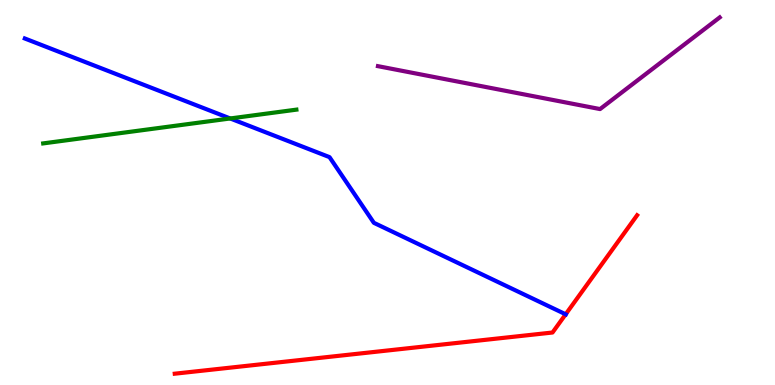[{'lines': ['blue', 'red'], 'intersections': [{'x': 7.3, 'y': 1.84}]}, {'lines': ['green', 'red'], 'intersections': []}, {'lines': ['purple', 'red'], 'intersections': []}, {'lines': ['blue', 'green'], 'intersections': [{'x': 2.97, 'y': 6.92}]}, {'lines': ['blue', 'purple'], 'intersections': []}, {'lines': ['green', 'purple'], 'intersections': []}]